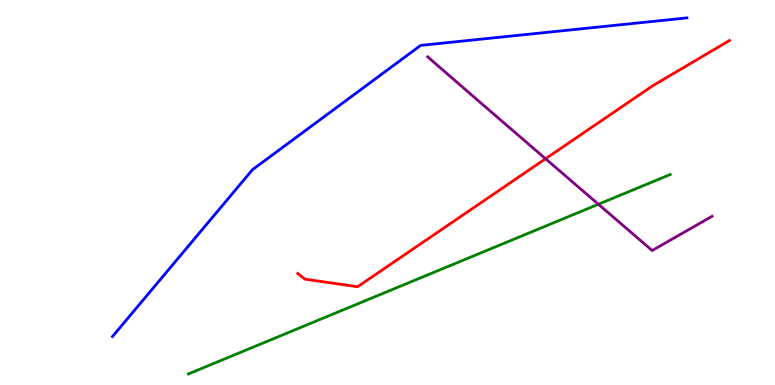[{'lines': ['blue', 'red'], 'intersections': []}, {'lines': ['green', 'red'], 'intersections': []}, {'lines': ['purple', 'red'], 'intersections': [{'x': 7.04, 'y': 5.88}]}, {'lines': ['blue', 'green'], 'intersections': []}, {'lines': ['blue', 'purple'], 'intersections': []}, {'lines': ['green', 'purple'], 'intersections': [{'x': 7.72, 'y': 4.69}]}]